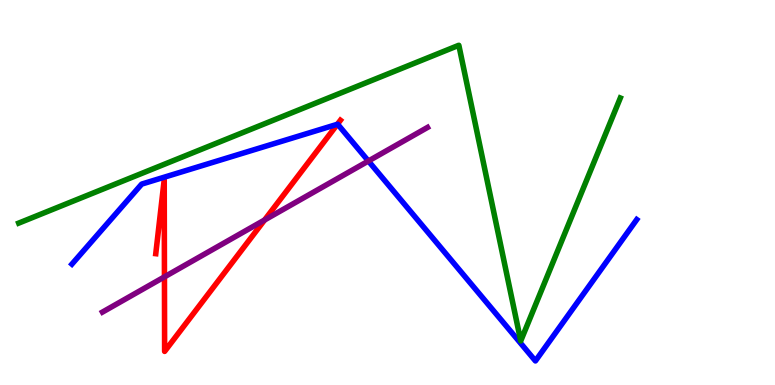[{'lines': ['blue', 'red'], 'intersections': [{'x': 4.35, 'y': 6.77}]}, {'lines': ['green', 'red'], 'intersections': []}, {'lines': ['purple', 'red'], 'intersections': [{'x': 2.12, 'y': 2.81}, {'x': 3.41, 'y': 4.29}]}, {'lines': ['blue', 'green'], 'intersections': []}, {'lines': ['blue', 'purple'], 'intersections': [{'x': 4.75, 'y': 5.82}]}, {'lines': ['green', 'purple'], 'intersections': []}]